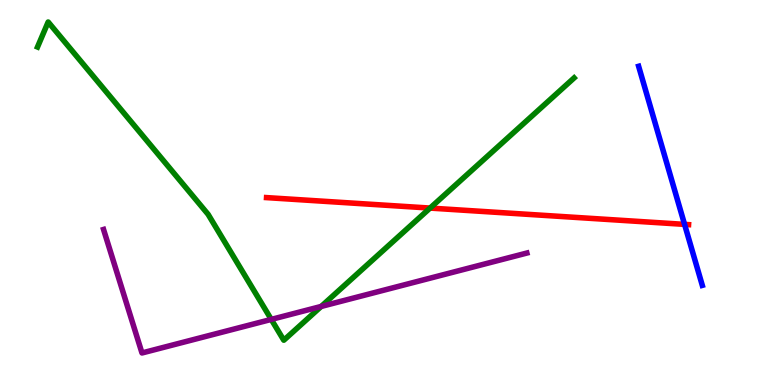[{'lines': ['blue', 'red'], 'intersections': [{'x': 8.83, 'y': 4.17}]}, {'lines': ['green', 'red'], 'intersections': [{'x': 5.55, 'y': 4.6}]}, {'lines': ['purple', 'red'], 'intersections': []}, {'lines': ['blue', 'green'], 'intersections': []}, {'lines': ['blue', 'purple'], 'intersections': []}, {'lines': ['green', 'purple'], 'intersections': [{'x': 3.5, 'y': 1.7}, {'x': 4.14, 'y': 2.04}]}]